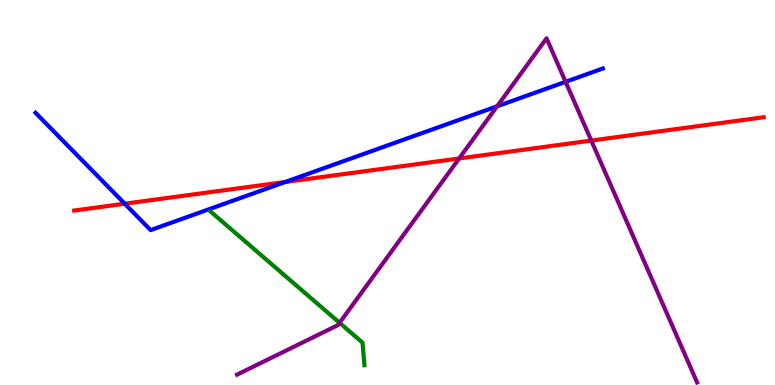[{'lines': ['blue', 'red'], 'intersections': [{'x': 1.61, 'y': 4.71}, {'x': 3.68, 'y': 5.27}]}, {'lines': ['green', 'red'], 'intersections': []}, {'lines': ['purple', 'red'], 'intersections': [{'x': 5.92, 'y': 5.88}, {'x': 7.63, 'y': 6.35}]}, {'lines': ['blue', 'green'], 'intersections': []}, {'lines': ['blue', 'purple'], 'intersections': [{'x': 6.41, 'y': 7.24}, {'x': 7.3, 'y': 7.87}]}, {'lines': ['green', 'purple'], 'intersections': [{'x': 4.38, 'y': 1.62}]}]